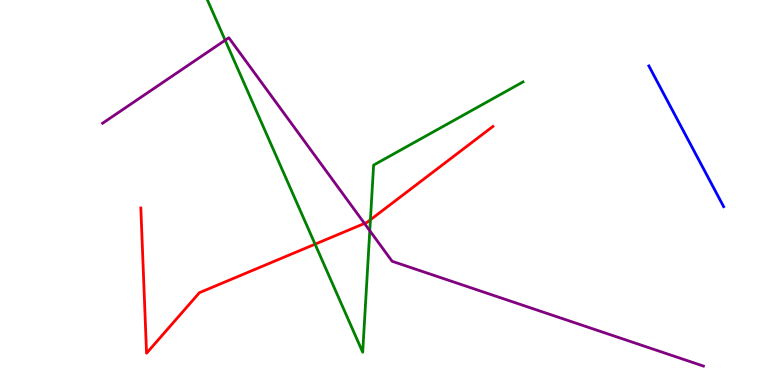[{'lines': ['blue', 'red'], 'intersections': []}, {'lines': ['green', 'red'], 'intersections': [{'x': 4.07, 'y': 3.66}, {'x': 4.78, 'y': 4.29}]}, {'lines': ['purple', 'red'], 'intersections': [{'x': 4.7, 'y': 4.2}]}, {'lines': ['blue', 'green'], 'intersections': []}, {'lines': ['blue', 'purple'], 'intersections': []}, {'lines': ['green', 'purple'], 'intersections': [{'x': 2.91, 'y': 8.96}, {'x': 4.77, 'y': 4.01}]}]